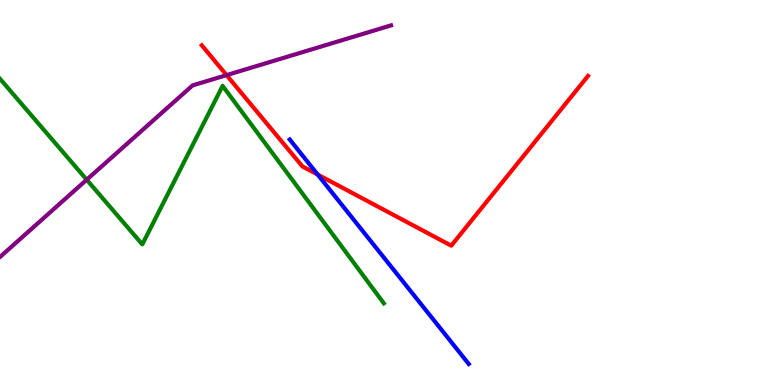[{'lines': ['blue', 'red'], 'intersections': [{'x': 4.1, 'y': 5.47}]}, {'lines': ['green', 'red'], 'intersections': []}, {'lines': ['purple', 'red'], 'intersections': [{'x': 2.92, 'y': 8.05}]}, {'lines': ['blue', 'green'], 'intersections': []}, {'lines': ['blue', 'purple'], 'intersections': []}, {'lines': ['green', 'purple'], 'intersections': [{'x': 1.12, 'y': 5.33}]}]